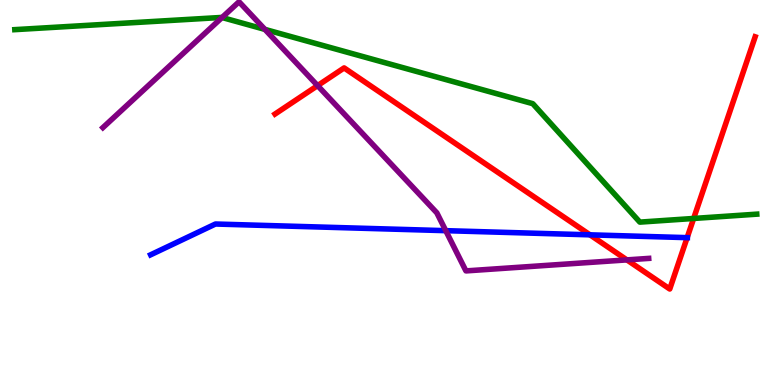[{'lines': ['blue', 'red'], 'intersections': [{'x': 7.61, 'y': 3.9}, {'x': 8.87, 'y': 3.83}]}, {'lines': ['green', 'red'], 'intersections': [{'x': 8.95, 'y': 4.33}]}, {'lines': ['purple', 'red'], 'intersections': [{'x': 4.1, 'y': 7.78}, {'x': 8.09, 'y': 3.25}]}, {'lines': ['blue', 'green'], 'intersections': []}, {'lines': ['blue', 'purple'], 'intersections': [{'x': 5.75, 'y': 4.01}]}, {'lines': ['green', 'purple'], 'intersections': [{'x': 2.87, 'y': 9.55}, {'x': 3.42, 'y': 9.24}]}]